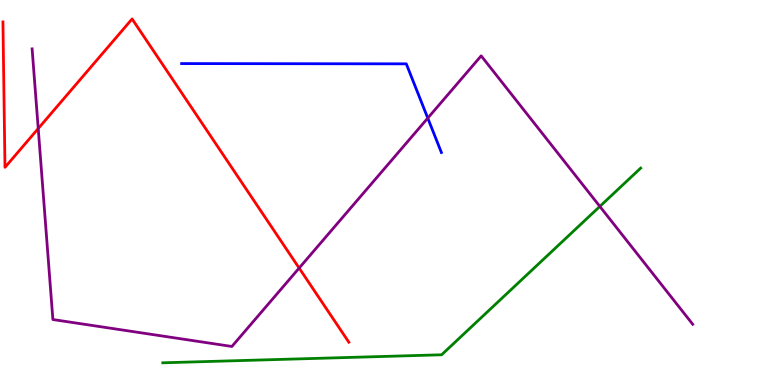[{'lines': ['blue', 'red'], 'intersections': []}, {'lines': ['green', 'red'], 'intersections': []}, {'lines': ['purple', 'red'], 'intersections': [{'x': 0.493, 'y': 6.66}, {'x': 3.86, 'y': 3.04}]}, {'lines': ['blue', 'green'], 'intersections': []}, {'lines': ['blue', 'purple'], 'intersections': [{'x': 5.52, 'y': 6.93}]}, {'lines': ['green', 'purple'], 'intersections': [{'x': 7.74, 'y': 4.64}]}]